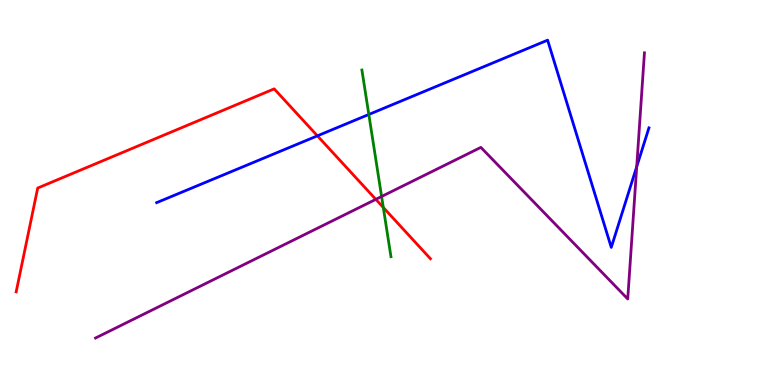[{'lines': ['blue', 'red'], 'intersections': [{'x': 4.1, 'y': 6.47}]}, {'lines': ['green', 'red'], 'intersections': [{'x': 4.95, 'y': 4.61}]}, {'lines': ['purple', 'red'], 'intersections': [{'x': 4.85, 'y': 4.82}]}, {'lines': ['blue', 'green'], 'intersections': [{'x': 4.76, 'y': 7.03}]}, {'lines': ['blue', 'purple'], 'intersections': [{'x': 8.22, 'y': 5.67}]}, {'lines': ['green', 'purple'], 'intersections': [{'x': 4.92, 'y': 4.9}]}]